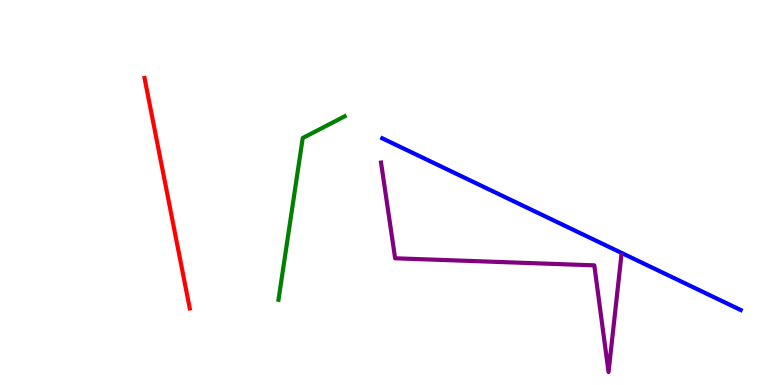[{'lines': ['blue', 'red'], 'intersections': []}, {'lines': ['green', 'red'], 'intersections': []}, {'lines': ['purple', 'red'], 'intersections': []}, {'lines': ['blue', 'green'], 'intersections': []}, {'lines': ['blue', 'purple'], 'intersections': []}, {'lines': ['green', 'purple'], 'intersections': []}]